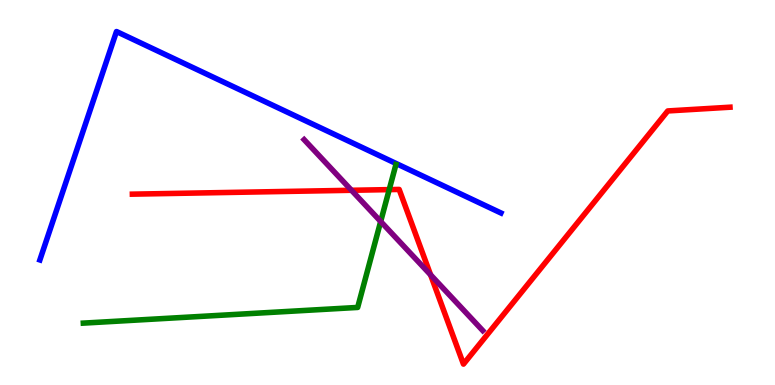[{'lines': ['blue', 'red'], 'intersections': []}, {'lines': ['green', 'red'], 'intersections': [{'x': 5.02, 'y': 5.08}]}, {'lines': ['purple', 'red'], 'intersections': [{'x': 4.54, 'y': 5.06}, {'x': 5.56, 'y': 2.86}]}, {'lines': ['blue', 'green'], 'intersections': []}, {'lines': ['blue', 'purple'], 'intersections': []}, {'lines': ['green', 'purple'], 'intersections': [{'x': 4.91, 'y': 4.25}]}]